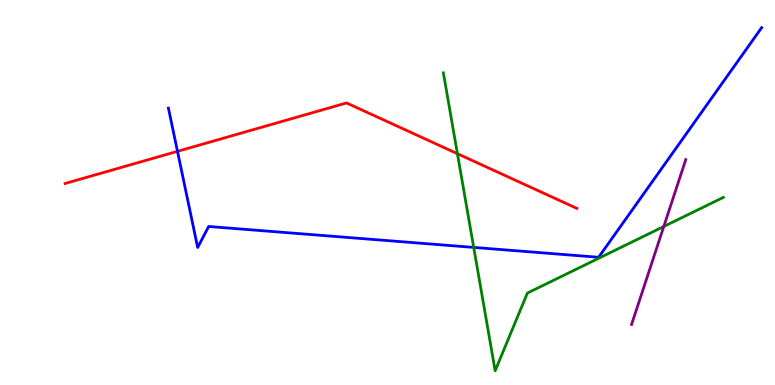[{'lines': ['blue', 'red'], 'intersections': [{'x': 2.29, 'y': 6.07}]}, {'lines': ['green', 'red'], 'intersections': [{'x': 5.9, 'y': 6.01}]}, {'lines': ['purple', 'red'], 'intersections': []}, {'lines': ['blue', 'green'], 'intersections': [{'x': 6.11, 'y': 3.57}]}, {'lines': ['blue', 'purple'], 'intersections': []}, {'lines': ['green', 'purple'], 'intersections': [{'x': 8.57, 'y': 4.12}]}]